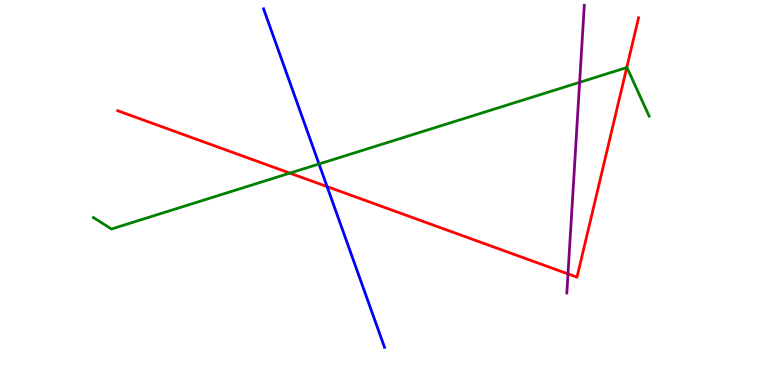[{'lines': ['blue', 'red'], 'intersections': [{'x': 4.22, 'y': 5.15}]}, {'lines': ['green', 'red'], 'intersections': [{'x': 3.74, 'y': 5.5}, {'x': 8.09, 'y': 8.25}]}, {'lines': ['purple', 'red'], 'intersections': [{'x': 7.33, 'y': 2.89}]}, {'lines': ['blue', 'green'], 'intersections': [{'x': 4.12, 'y': 5.74}]}, {'lines': ['blue', 'purple'], 'intersections': []}, {'lines': ['green', 'purple'], 'intersections': [{'x': 7.48, 'y': 7.86}]}]